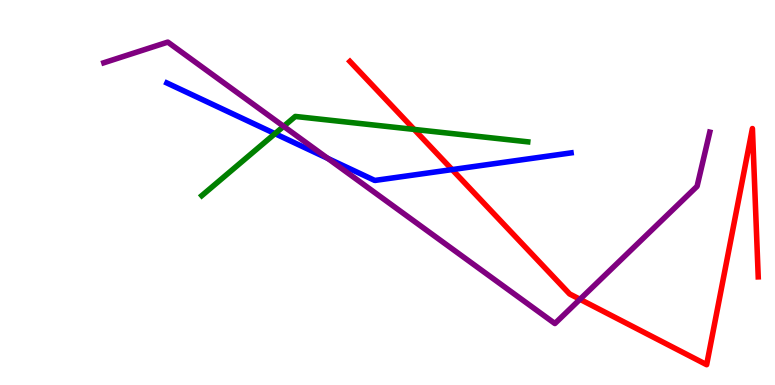[{'lines': ['blue', 'red'], 'intersections': [{'x': 5.83, 'y': 5.6}]}, {'lines': ['green', 'red'], 'intersections': [{'x': 5.34, 'y': 6.64}]}, {'lines': ['purple', 'red'], 'intersections': [{'x': 7.48, 'y': 2.23}]}, {'lines': ['blue', 'green'], 'intersections': [{'x': 3.55, 'y': 6.53}]}, {'lines': ['blue', 'purple'], 'intersections': [{'x': 4.23, 'y': 5.89}]}, {'lines': ['green', 'purple'], 'intersections': [{'x': 3.66, 'y': 6.72}]}]